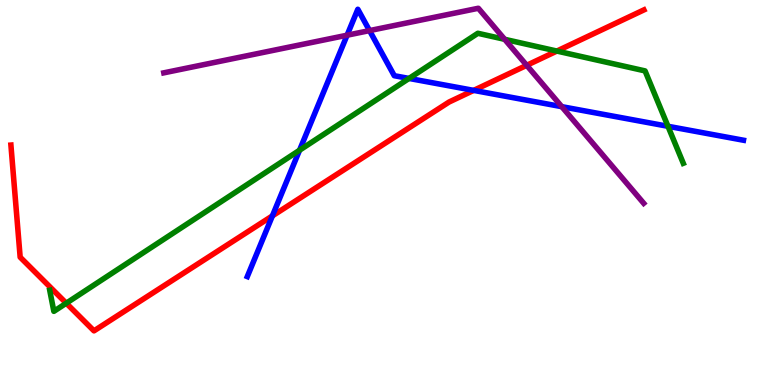[{'lines': ['blue', 'red'], 'intersections': [{'x': 3.51, 'y': 4.39}, {'x': 6.11, 'y': 7.65}]}, {'lines': ['green', 'red'], 'intersections': [{'x': 0.855, 'y': 2.12}, {'x': 7.19, 'y': 8.67}]}, {'lines': ['purple', 'red'], 'intersections': [{'x': 6.8, 'y': 8.3}]}, {'lines': ['blue', 'green'], 'intersections': [{'x': 3.87, 'y': 6.1}, {'x': 5.28, 'y': 7.96}, {'x': 8.62, 'y': 6.72}]}, {'lines': ['blue', 'purple'], 'intersections': [{'x': 4.48, 'y': 9.09}, {'x': 4.77, 'y': 9.21}, {'x': 7.25, 'y': 7.23}]}, {'lines': ['green', 'purple'], 'intersections': [{'x': 6.51, 'y': 8.98}]}]